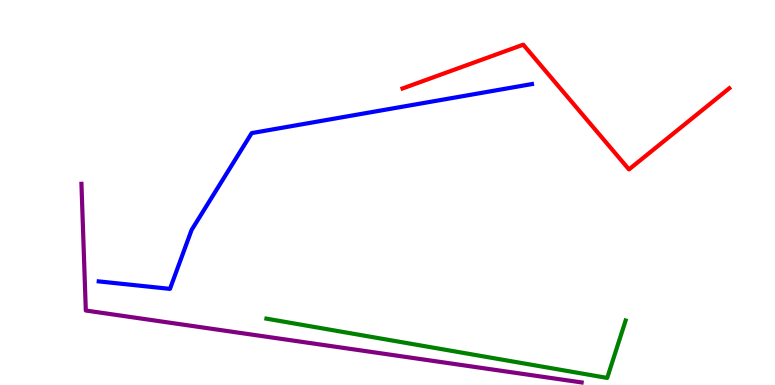[{'lines': ['blue', 'red'], 'intersections': []}, {'lines': ['green', 'red'], 'intersections': []}, {'lines': ['purple', 'red'], 'intersections': []}, {'lines': ['blue', 'green'], 'intersections': []}, {'lines': ['blue', 'purple'], 'intersections': []}, {'lines': ['green', 'purple'], 'intersections': []}]